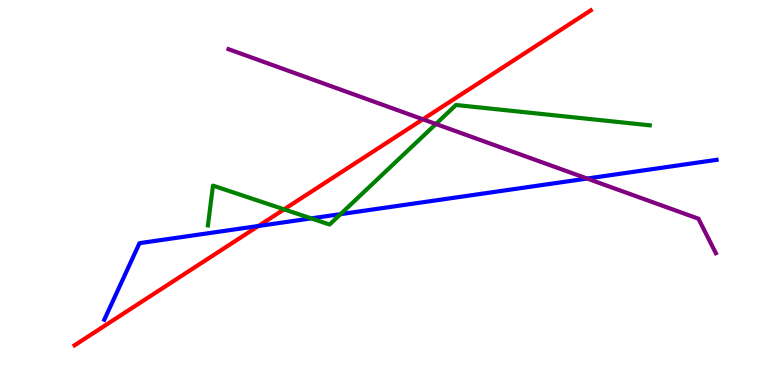[{'lines': ['blue', 'red'], 'intersections': [{'x': 3.33, 'y': 4.13}]}, {'lines': ['green', 'red'], 'intersections': [{'x': 3.67, 'y': 4.56}]}, {'lines': ['purple', 'red'], 'intersections': [{'x': 5.46, 'y': 6.9}]}, {'lines': ['blue', 'green'], 'intersections': [{'x': 4.02, 'y': 4.33}, {'x': 4.39, 'y': 4.44}]}, {'lines': ['blue', 'purple'], 'intersections': [{'x': 7.58, 'y': 5.36}]}, {'lines': ['green', 'purple'], 'intersections': [{'x': 5.62, 'y': 6.78}]}]